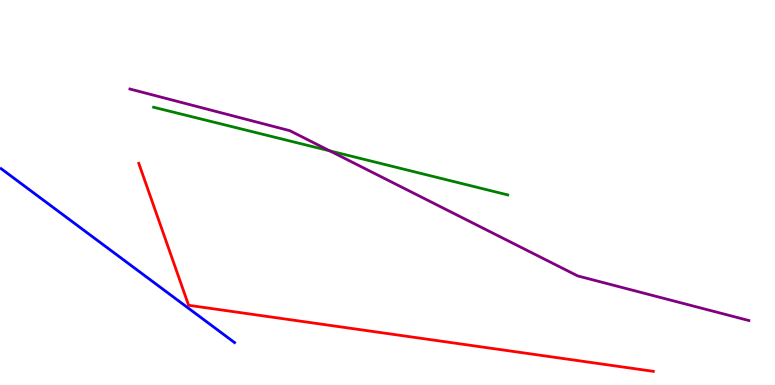[{'lines': ['blue', 'red'], 'intersections': []}, {'lines': ['green', 'red'], 'intersections': []}, {'lines': ['purple', 'red'], 'intersections': []}, {'lines': ['blue', 'green'], 'intersections': []}, {'lines': ['blue', 'purple'], 'intersections': []}, {'lines': ['green', 'purple'], 'intersections': [{'x': 4.26, 'y': 6.08}]}]